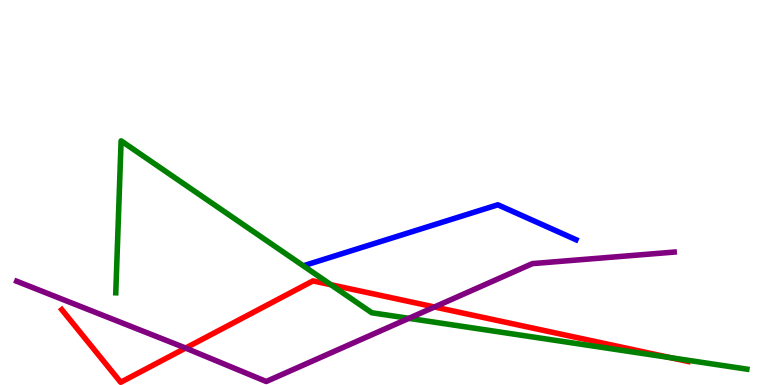[{'lines': ['blue', 'red'], 'intersections': []}, {'lines': ['green', 'red'], 'intersections': [{'x': 4.27, 'y': 2.6}, {'x': 8.65, 'y': 0.71}]}, {'lines': ['purple', 'red'], 'intersections': [{'x': 2.39, 'y': 0.959}, {'x': 5.61, 'y': 2.03}]}, {'lines': ['blue', 'green'], 'intersections': []}, {'lines': ['blue', 'purple'], 'intersections': []}, {'lines': ['green', 'purple'], 'intersections': [{'x': 5.28, 'y': 1.73}]}]